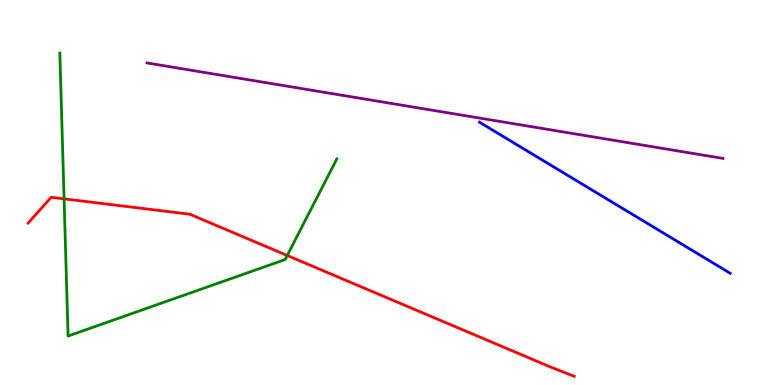[{'lines': ['blue', 'red'], 'intersections': []}, {'lines': ['green', 'red'], 'intersections': [{'x': 0.827, 'y': 4.84}, {'x': 3.71, 'y': 3.36}]}, {'lines': ['purple', 'red'], 'intersections': []}, {'lines': ['blue', 'green'], 'intersections': []}, {'lines': ['blue', 'purple'], 'intersections': []}, {'lines': ['green', 'purple'], 'intersections': []}]